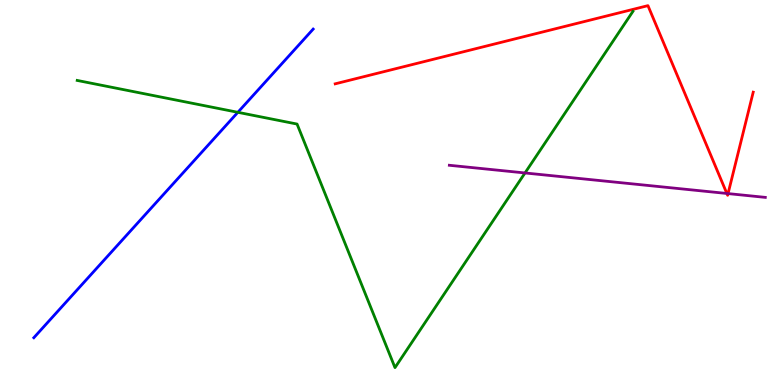[{'lines': ['blue', 'red'], 'intersections': []}, {'lines': ['green', 'red'], 'intersections': []}, {'lines': ['purple', 'red'], 'intersections': [{'x': 9.38, 'y': 4.97}, {'x': 9.39, 'y': 4.97}]}, {'lines': ['blue', 'green'], 'intersections': [{'x': 3.07, 'y': 7.08}]}, {'lines': ['blue', 'purple'], 'intersections': []}, {'lines': ['green', 'purple'], 'intersections': [{'x': 6.77, 'y': 5.51}]}]